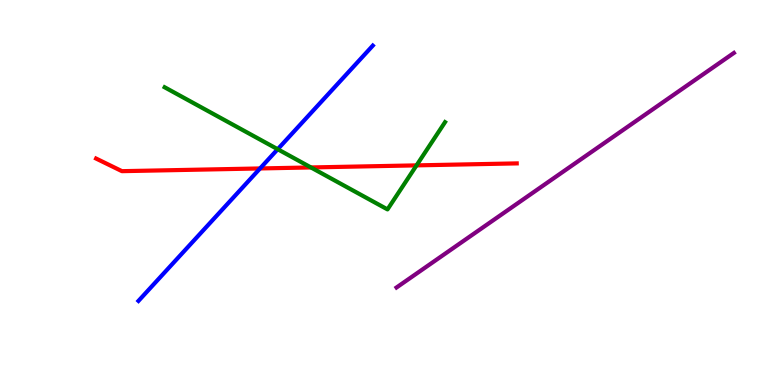[{'lines': ['blue', 'red'], 'intersections': [{'x': 3.36, 'y': 5.62}]}, {'lines': ['green', 'red'], 'intersections': [{'x': 4.01, 'y': 5.65}, {'x': 5.37, 'y': 5.7}]}, {'lines': ['purple', 'red'], 'intersections': []}, {'lines': ['blue', 'green'], 'intersections': [{'x': 3.58, 'y': 6.12}]}, {'lines': ['blue', 'purple'], 'intersections': []}, {'lines': ['green', 'purple'], 'intersections': []}]